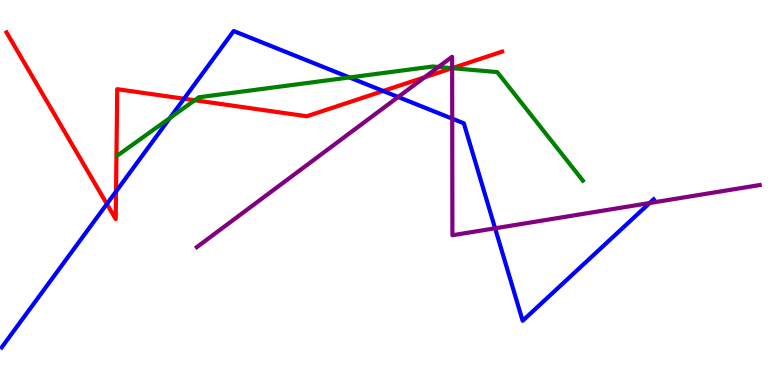[{'lines': ['blue', 'red'], 'intersections': [{'x': 1.38, 'y': 4.7}, {'x': 1.5, 'y': 5.03}, {'x': 2.37, 'y': 7.44}, {'x': 4.94, 'y': 7.64}]}, {'lines': ['green', 'red'], 'intersections': [{'x': 2.51, 'y': 7.4}, {'x': 5.83, 'y': 8.23}]}, {'lines': ['purple', 'red'], 'intersections': [{'x': 5.48, 'y': 7.99}, {'x': 5.83, 'y': 8.23}]}, {'lines': ['blue', 'green'], 'intersections': [{'x': 2.19, 'y': 6.93}, {'x': 4.51, 'y': 7.99}]}, {'lines': ['blue', 'purple'], 'intersections': [{'x': 5.14, 'y': 7.48}, {'x': 5.84, 'y': 6.92}, {'x': 6.39, 'y': 4.07}, {'x': 8.38, 'y': 4.73}]}, {'lines': ['green', 'purple'], 'intersections': [{'x': 5.66, 'y': 8.26}, {'x': 5.83, 'y': 8.23}]}]